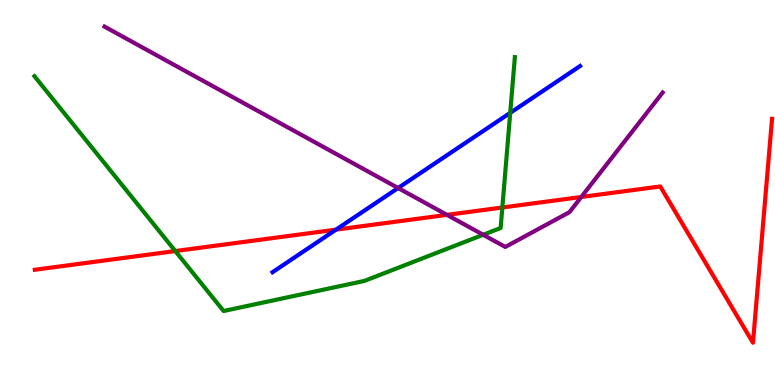[{'lines': ['blue', 'red'], 'intersections': [{'x': 4.34, 'y': 4.04}]}, {'lines': ['green', 'red'], 'intersections': [{'x': 2.26, 'y': 3.48}, {'x': 6.48, 'y': 4.61}]}, {'lines': ['purple', 'red'], 'intersections': [{'x': 5.77, 'y': 4.42}, {'x': 7.5, 'y': 4.88}]}, {'lines': ['blue', 'green'], 'intersections': [{'x': 6.58, 'y': 7.07}]}, {'lines': ['blue', 'purple'], 'intersections': [{'x': 5.14, 'y': 5.12}]}, {'lines': ['green', 'purple'], 'intersections': [{'x': 6.23, 'y': 3.9}]}]